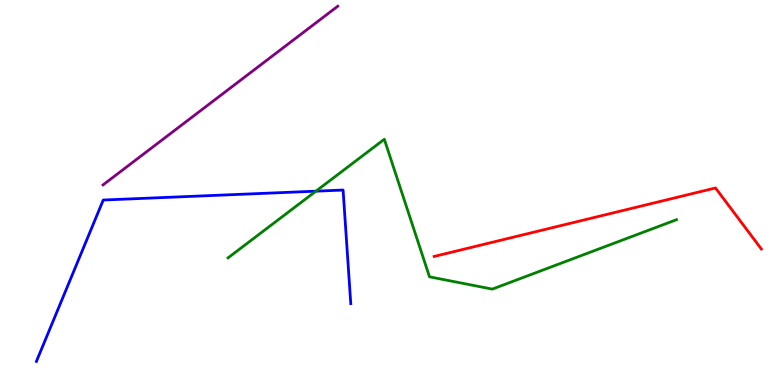[{'lines': ['blue', 'red'], 'intersections': []}, {'lines': ['green', 'red'], 'intersections': []}, {'lines': ['purple', 'red'], 'intersections': []}, {'lines': ['blue', 'green'], 'intersections': [{'x': 4.08, 'y': 5.03}]}, {'lines': ['blue', 'purple'], 'intersections': []}, {'lines': ['green', 'purple'], 'intersections': []}]